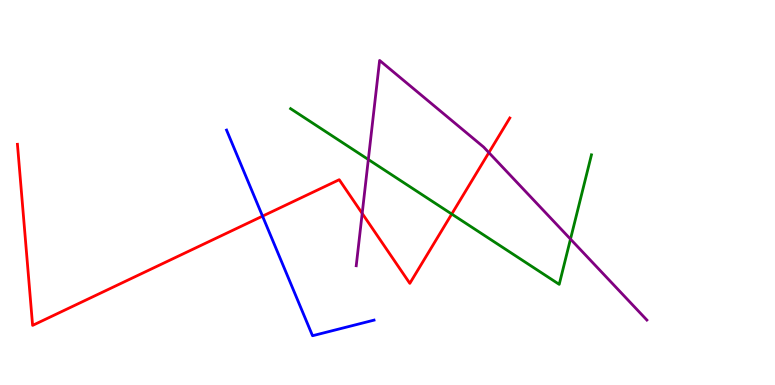[{'lines': ['blue', 'red'], 'intersections': [{'x': 3.39, 'y': 4.39}]}, {'lines': ['green', 'red'], 'intersections': [{'x': 5.83, 'y': 4.44}]}, {'lines': ['purple', 'red'], 'intersections': [{'x': 4.67, 'y': 4.46}, {'x': 6.31, 'y': 6.04}]}, {'lines': ['blue', 'green'], 'intersections': []}, {'lines': ['blue', 'purple'], 'intersections': []}, {'lines': ['green', 'purple'], 'intersections': [{'x': 4.75, 'y': 5.86}, {'x': 7.36, 'y': 3.79}]}]